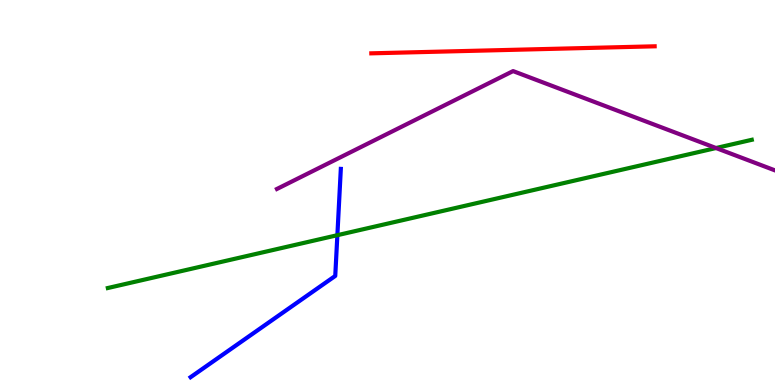[{'lines': ['blue', 'red'], 'intersections': []}, {'lines': ['green', 'red'], 'intersections': []}, {'lines': ['purple', 'red'], 'intersections': []}, {'lines': ['blue', 'green'], 'intersections': [{'x': 4.35, 'y': 3.89}]}, {'lines': ['blue', 'purple'], 'intersections': []}, {'lines': ['green', 'purple'], 'intersections': [{'x': 9.24, 'y': 6.16}]}]